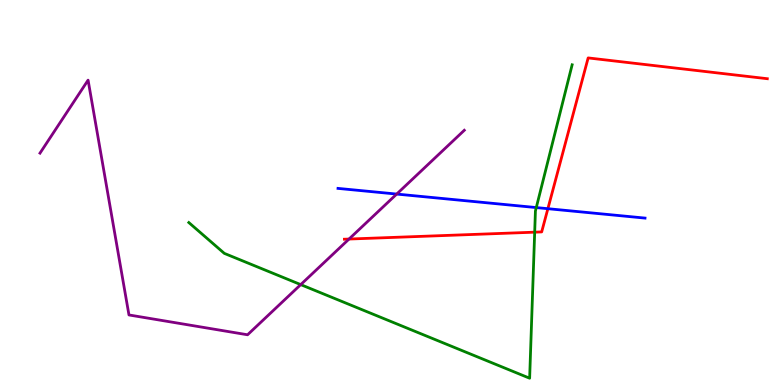[{'lines': ['blue', 'red'], 'intersections': [{'x': 7.07, 'y': 4.58}]}, {'lines': ['green', 'red'], 'intersections': [{'x': 6.9, 'y': 3.97}]}, {'lines': ['purple', 'red'], 'intersections': [{'x': 4.5, 'y': 3.79}]}, {'lines': ['blue', 'green'], 'intersections': [{'x': 6.92, 'y': 4.61}]}, {'lines': ['blue', 'purple'], 'intersections': [{'x': 5.12, 'y': 4.96}]}, {'lines': ['green', 'purple'], 'intersections': [{'x': 3.88, 'y': 2.61}]}]